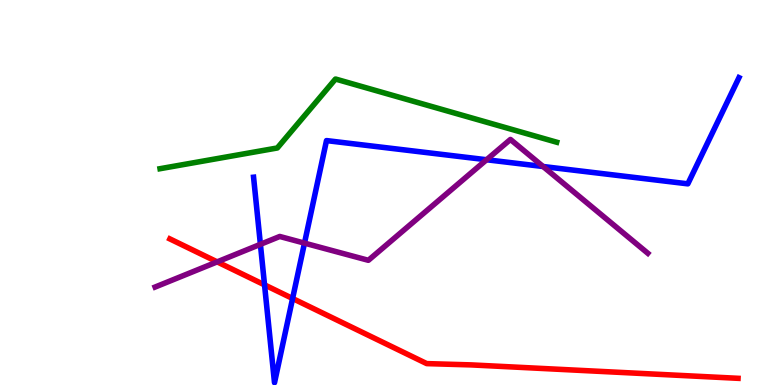[{'lines': ['blue', 'red'], 'intersections': [{'x': 3.41, 'y': 2.6}, {'x': 3.78, 'y': 2.25}]}, {'lines': ['green', 'red'], 'intersections': []}, {'lines': ['purple', 'red'], 'intersections': [{'x': 2.8, 'y': 3.2}]}, {'lines': ['blue', 'green'], 'intersections': []}, {'lines': ['blue', 'purple'], 'intersections': [{'x': 3.36, 'y': 3.65}, {'x': 3.93, 'y': 3.69}, {'x': 6.28, 'y': 5.85}, {'x': 7.01, 'y': 5.67}]}, {'lines': ['green', 'purple'], 'intersections': []}]